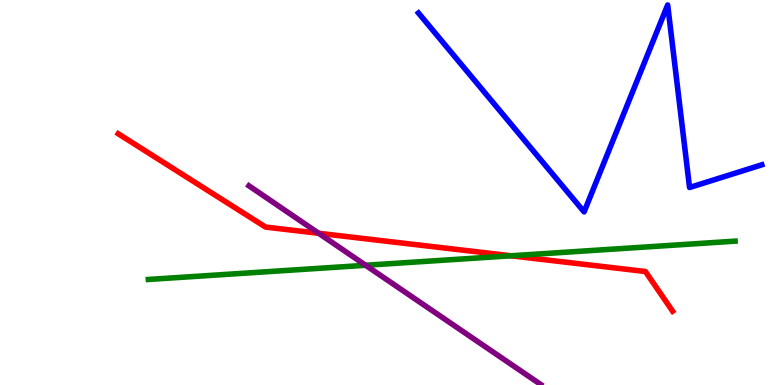[{'lines': ['blue', 'red'], 'intersections': []}, {'lines': ['green', 'red'], 'intersections': [{'x': 6.59, 'y': 3.36}]}, {'lines': ['purple', 'red'], 'intersections': [{'x': 4.11, 'y': 3.94}]}, {'lines': ['blue', 'green'], 'intersections': []}, {'lines': ['blue', 'purple'], 'intersections': []}, {'lines': ['green', 'purple'], 'intersections': [{'x': 4.72, 'y': 3.11}]}]